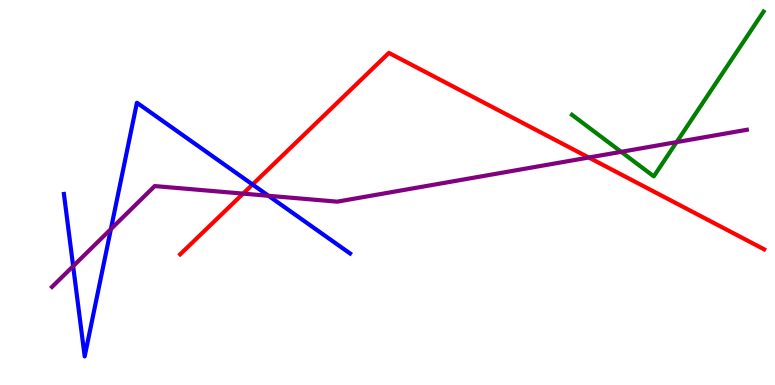[{'lines': ['blue', 'red'], 'intersections': [{'x': 3.26, 'y': 5.21}]}, {'lines': ['green', 'red'], 'intersections': []}, {'lines': ['purple', 'red'], 'intersections': [{'x': 3.14, 'y': 4.97}, {'x': 7.6, 'y': 5.91}]}, {'lines': ['blue', 'green'], 'intersections': []}, {'lines': ['blue', 'purple'], 'intersections': [{'x': 0.944, 'y': 3.09}, {'x': 1.43, 'y': 4.05}, {'x': 3.46, 'y': 4.91}]}, {'lines': ['green', 'purple'], 'intersections': [{'x': 8.02, 'y': 6.06}, {'x': 8.73, 'y': 6.31}]}]